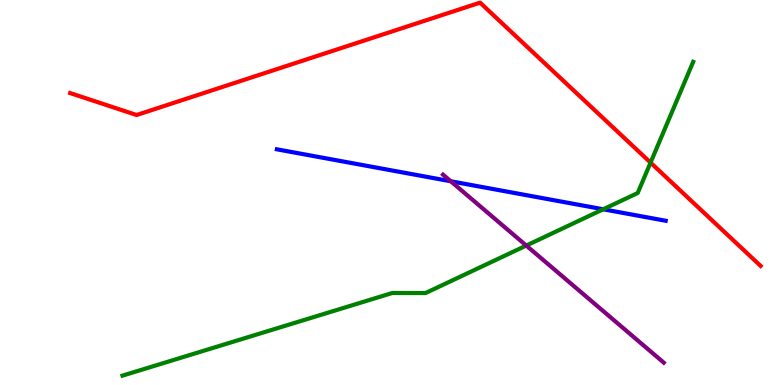[{'lines': ['blue', 'red'], 'intersections': []}, {'lines': ['green', 'red'], 'intersections': [{'x': 8.39, 'y': 5.78}]}, {'lines': ['purple', 'red'], 'intersections': []}, {'lines': ['blue', 'green'], 'intersections': [{'x': 7.78, 'y': 4.56}]}, {'lines': ['blue', 'purple'], 'intersections': [{'x': 5.82, 'y': 5.29}]}, {'lines': ['green', 'purple'], 'intersections': [{'x': 6.79, 'y': 3.62}]}]